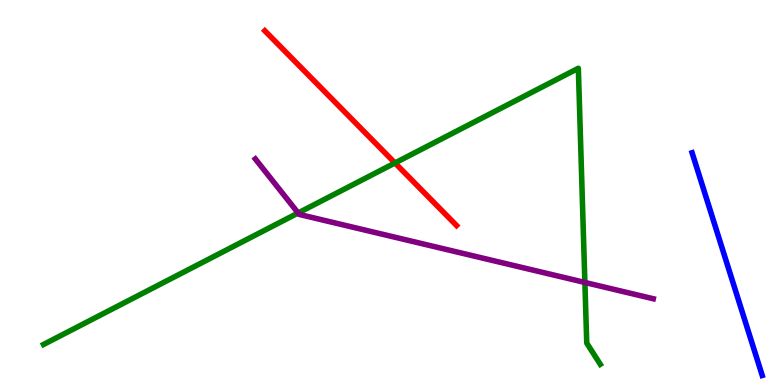[{'lines': ['blue', 'red'], 'intersections': []}, {'lines': ['green', 'red'], 'intersections': [{'x': 5.1, 'y': 5.77}]}, {'lines': ['purple', 'red'], 'intersections': []}, {'lines': ['blue', 'green'], 'intersections': []}, {'lines': ['blue', 'purple'], 'intersections': []}, {'lines': ['green', 'purple'], 'intersections': [{'x': 3.85, 'y': 4.47}, {'x': 7.55, 'y': 2.66}]}]